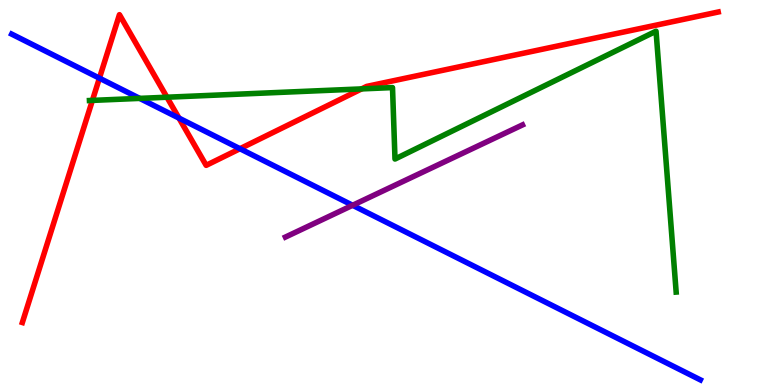[{'lines': ['blue', 'red'], 'intersections': [{'x': 1.28, 'y': 7.97}, {'x': 2.31, 'y': 6.93}, {'x': 3.1, 'y': 6.14}]}, {'lines': ['green', 'red'], 'intersections': [{'x': 1.19, 'y': 7.39}, {'x': 2.15, 'y': 7.47}, {'x': 4.67, 'y': 7.69}]}, {'lines': ['purple', 'red'], 'intersections': []}, {'lines': ['blue', 'green'], 'intersections': [{'x': 1.8, 'y': 7.44}]}, {'lines': ['blue', 'purple'], 'intersections': [{'x': 4.55, 'y': 4.67}]}, {'lines': ['green', 'purple'], 'intersections': []}]